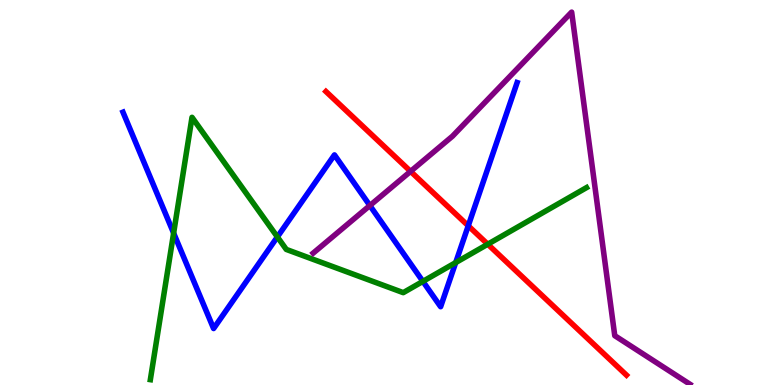[{'lines': ['blue', 'red'], 'intersections': [{'x': 6.04, 'y': 4.13}]}, {'lines': ['green', 'red'], 'intersections': [{'x': 6.29, 'y': 3.66}]}, {'lines': ['purple', 'red'], 'intersections': [{'x': 5.3, 'y': 5.55}]}, {'lines': ['blue', 'green'], 'intersections': [{'x': 2.24, 'y': 3.95}, {'x': 3.58, 'y': 3.85}, {'x': 5.46, 'y': 2.69}, {'x': 5.88, 'y': 3.18}]}, {'lines': ['blue', 'purple'], 'intersections': [{'x': 4.77, 'y': 4.66}]}, {'lines': ['green', 'purple'], 'intersections': []}]